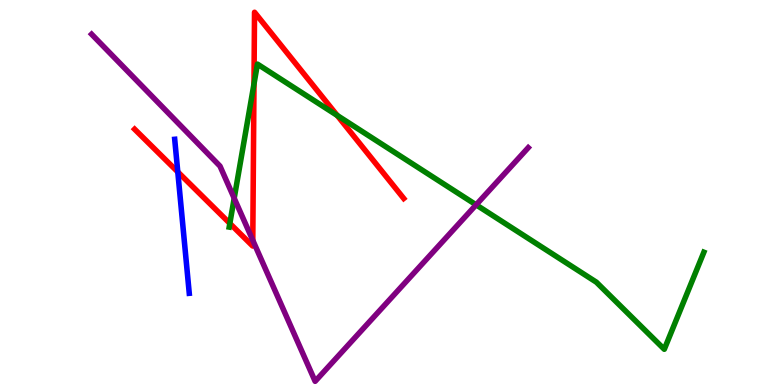[{'lines': ['blue', 'red'], 'intersections': [{'x': 2.29, 'y': 5.53}]}, {'lines': ['green', 'red'], 'intersections': [{'x': 2.97, 'y': 4.2}, {'x': 3.28, 'y': 7.82}, {'x': 4.35, 'y': 7.0}]}, {'lines': ['purple', 'red'], 'intersections': [{'x': 3.26, 'y': 3.76}]}, {'lines': ['blue', 'green'], 'intersections': []}, {'lines': ['blue', 'purple'], 'intersections': []}, {'lines': ['green', 'purple'], 'intersections': [{'x': 3.02, 'y': 4.85}, {'x': 6.14, 'y': 4.68}]}]